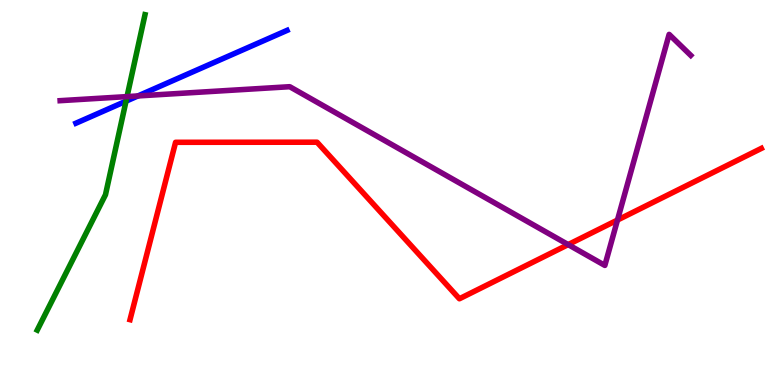[{'lines': ['blue', 'red'], 'intersections': []}, {'lines': ['green', 'red'], 'intersections': []}, {'lines': ['purple', 'red'], 'intersections': [{'x': 7.33, 'y': 3.65}, {'x': 7.97, 'y': 4.28}]}, {'lines': ['blue', 'green'], 'intersections': [{'x': 1.63, 'y': 7.37}]}, {'lines': ['blue', 'purple'], 'intersections': [{'x': 1.78, 'y': 7.51}]}, {'lines': ['green', 'purple'], 'intersections': [{'x': 1.64, 'y': 7.49}]}]